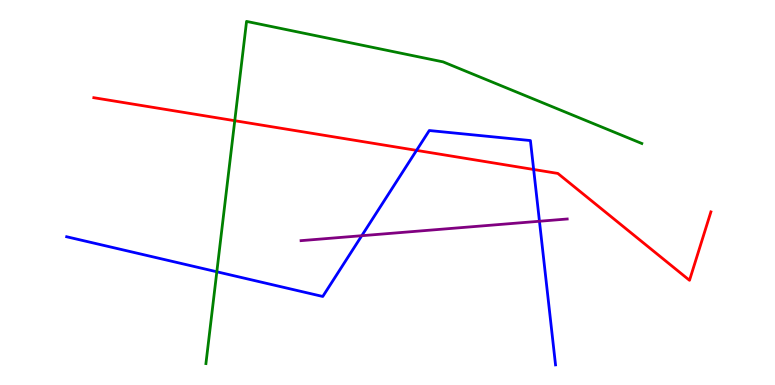[{'lines': ['blue', 'red'], 'intersections': [{'x': 5.37, 'y': 6.09}, {'x': 6.89, 'y': 5.6}]}, {'lines': ['green', 'red'], 'intersections': [{'x': 3.03, 'y': 6.86}]}, {'lines': ['purple', 'red'], 'intersections': []}, {'lines': ['blue', 'green'], 'intersections': [{'x': 2.8, 'y': 2.94}]}, {'lines': ['blue', 'purple'], 'intersections': [{'x': 4.67, 'y': 3.88}, {'x': 6.96, 'y': 4.25}]}, {'lines': ['green', 'purple'], 'intersections': []}]